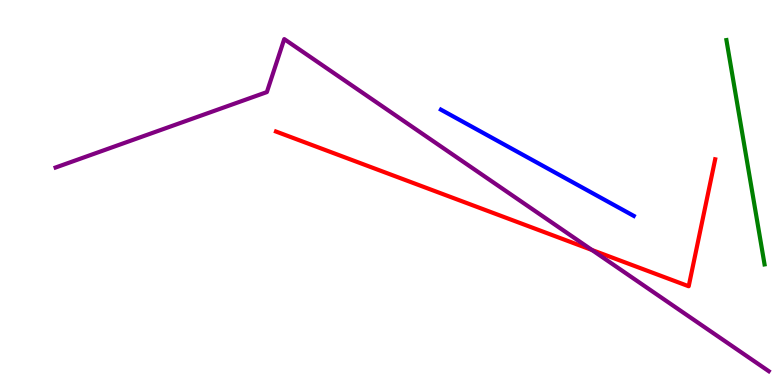[{'lines': ['blue', 'red'], 'intersections': []}, {'lines': ['green', 'red'], 'intersections': []}, {'lines': ['purple', 'red'], 'intersections': [{'x': 7.64, 'y': 3.51}]}, {'lines': ['blue', 'green'], 'intersections': []}, {'lines': ['blue', 'purple'], 'intersections': []}, {'lines': ['green', 'purple'], 'intersections': []}]